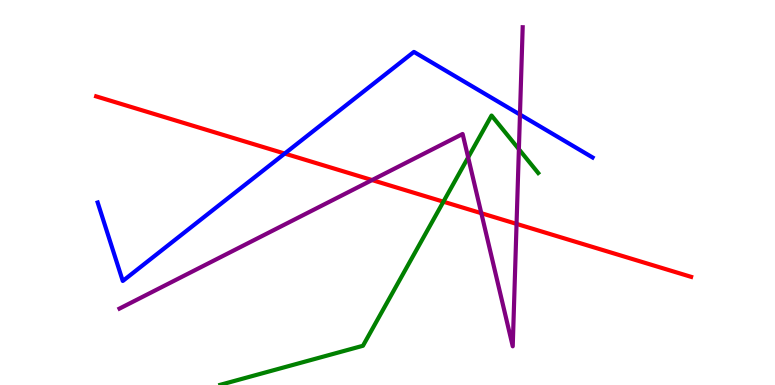[{'lines': ['blue', 'red'], 'intersections': [{'x': 3.67, 'y': 6.01}]}, {'lines': ['green', 'red'], 'intersections': [{'x': 5.72, 'y': 4.76}]}, {'lines': ['purple', 'red'], 'intersections': [{'x': 4.8, 'y': 5.32}, {'x': 6.21, 'y': 4.46}, {'x': 6.67, 'y': 4.18}]}, {'lines': ['blue', 'green'], 'intersections': []}, {'lines': ['blue', 'purple'], 'intersections': [{'x': 6.71, 'y': 7.02}]}, {'lines': ['green', 'purple'], 'intersections': [{'x': 6.04, 'y': 5.91}, {'x': 6.7, 'y': 6.12}]}]